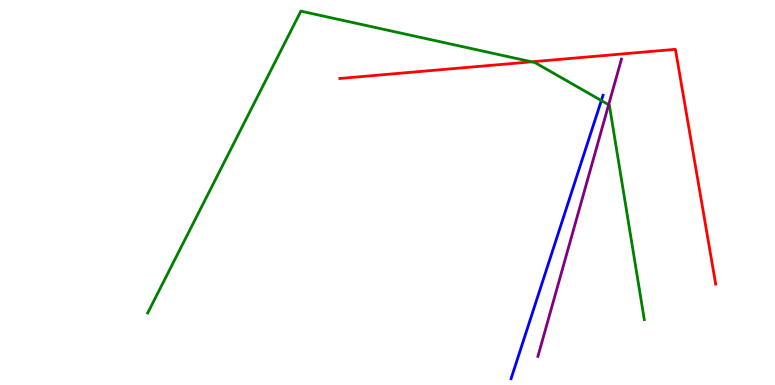[{'lines': ['blue', 'red'], 'intersections': []}, {'lines': ['green', 'red'], 'intersections': [{'x': 6.86, 'y': 8.39}]}, {'lines': ['purple', 'red'], 'intersections': []}, {'lines': ['blue', 'green'], 'intersections': [{'x': 7.76, 'y': 7.39}]}, {'lines': ['blue', 'purple'], 'intersections': []}, {'lines': ['green', 'purple'], 'intersections': [{'x': 7.85, 'y': 7.28}]}]